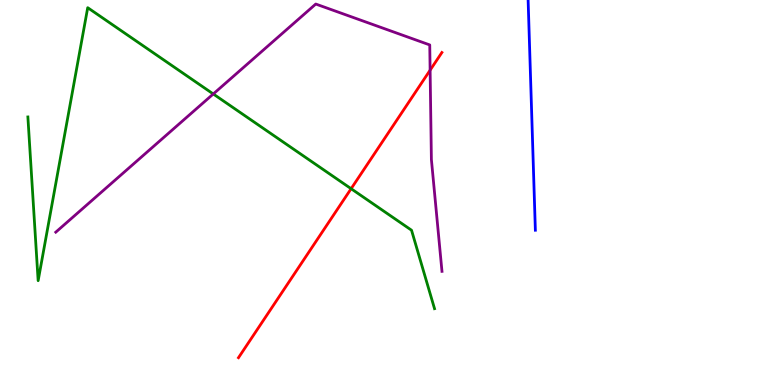[{'lines': ['blue', 'red'], 'intersections': []}, {'lines': ['green', 'red'], 'intersections': [{'x': 4.53, 'y': 5.1}]}, {'lines': ['purple', 'red'], 'intersections': [{'x': 5.55, 'y': 8.18}]}, {'lines': ['blue', 'green'], 'intersections': []}, {'lines': ['blue', 'purple'], 'intersections': []}, {'lines': ['green', 'purple'], 'intersections': [{'x': 2.75, 'y': 7.56}]}]